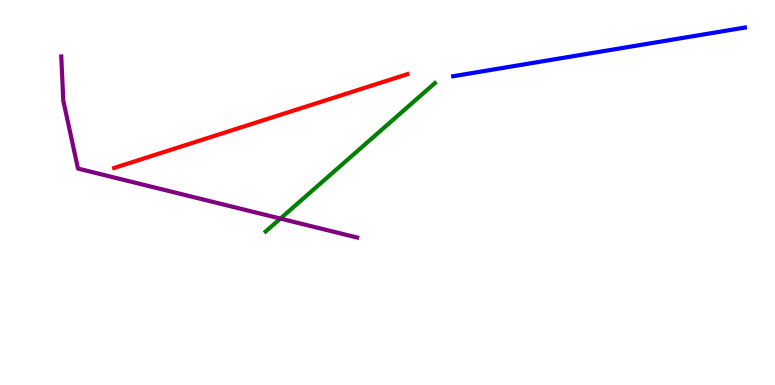[{'lines': ['blue', 'red'], 'intersections': []}, {'lines': ['green', 'red'], 'intersections': []}, {'lines': ['purple', 'red'], 'intersections': []}, {'lines': ['blue', 'green'], 'intersections': []}, {'lines': ['blue', 'purple'], 'intersections': []}, {'lines': ['green', 'purple'], 'intersections': [{'x': 3.62, 'y': 4.32}]}]